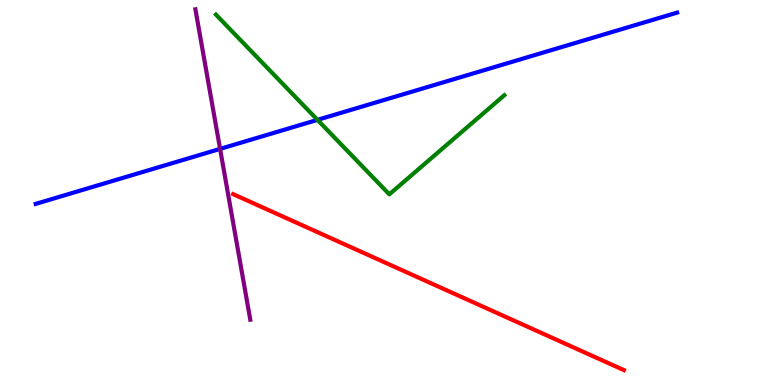[{'lines': ['blue', 'red'], 'intersections': []}, {'lines': ['green', 'red'], 'intersections': []}, {'lines': ['purple', 'red'], 'intersections': []}, {'lines': ['blue', 'green'], 'intersections': [{'x': 4.1, 'y': 6.89}]}, {'lines': ['blue', 'purple'], 'intersections': [{'x': 2.84, 'y': 6.13}]}, {'lines': ['green', 'purple'], 'intersections': []}]